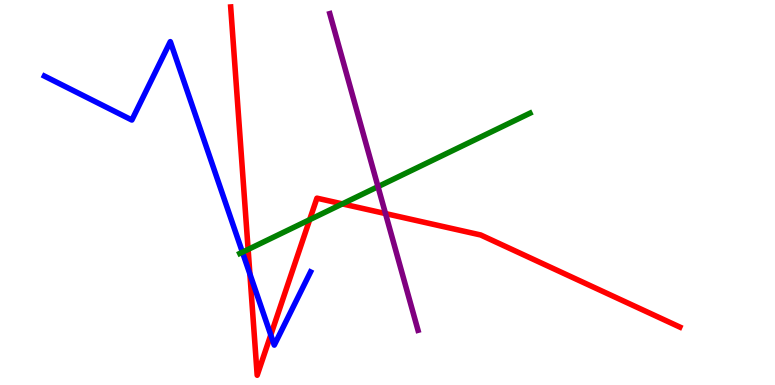[{'lines': ['blue', 'red'], 'intersections': [{'x': 3.22, 'y': 2.88}, {'x': 3.49, 'y': 1.3}]}, {'lines': ['green', 'red'], 'intersections': [{'x': 3.2, 'y': 3.52}, {'x': 4.0, 'y': 4.29}, {'x': 4.42, 'y': 4.7}]}, {'lines': ['purple', 'red'], 'intersections': [{'x': 4.97, 'y': 4.45}]}, {'lines': ['blue', 'green'], 'intersections': [{'x': 3.13, 'y': 3.45}]}, {'lines': ['blue', 'purple'], 'intersections': []}, {'lines': ['green', 'purple'], 'intersections': [{'x': 4.88, 'y': 5.15}]}]